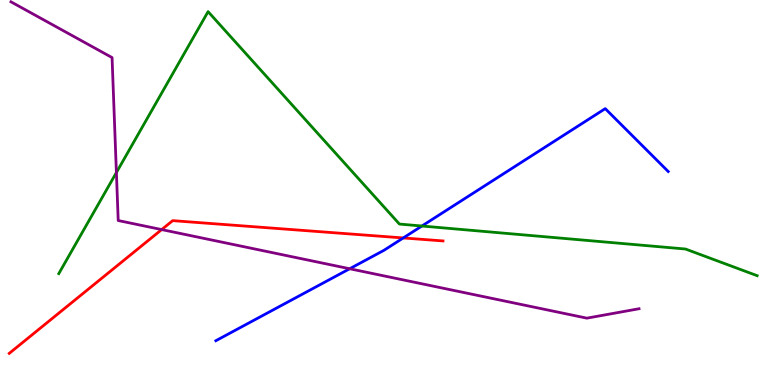[{'lines': ['blue', 'red'], 'intersections': [{'x': 5.2, 'y': 3.82}]}, {'lines': ['green', 'red'], 'intersections': []}, {'lines': ['purple', 'red'], 'intersections': [{'x': 2.09, 'y': 4.04}]}, {'lines': ['blue', 'green'], 'intersections': [{'x': 5.44, 'y': 4.13}]}, {'lines': ['blue', 'purple'], 'intersections': [{'x': 4.51, 'y': 3.02}]}, {'lines': ['green', 'purple'], 'intersections': [{'x': 1.5, 'y': 5.52}]}]